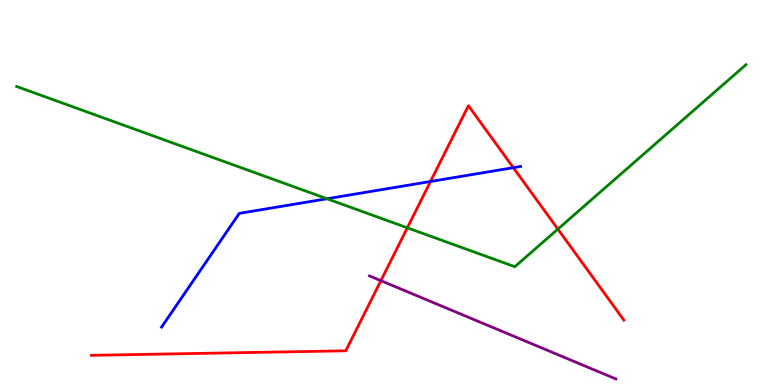[{'lines': ['blue', 'red'], 'intersections': [{'x': 5.55, 'y': 5.29}, {'x': 6.62, 'y': 5.64}]}, {'lines': ['green', 'red'], 'intersections': [{'x': 5.26, 'y': 4.08}, {'x': 7.2, 'y': 4.05}]}, {'lines': ['purple', 'red'], 'intersections': [{'x': 4.91, 'y': 2.71}]}, {'lines': ['blue', 'green'], 'intersections': [{'x': 4.22, 'y': 4.84}]}, {'lines': ['blue', 'purple'], 'intersections': []}, {'lines': ['green', 'purple'], 'intersections': []}]